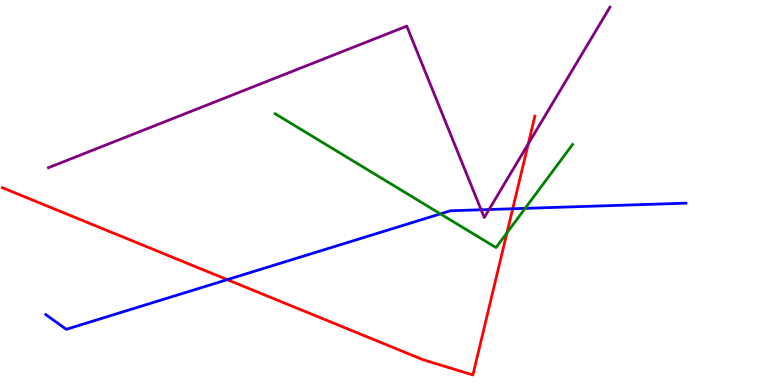[{'lines': ['blue', 'red'], 'intersections': [{'x': 2.93, 'y': 2.74}, {'x': 6.62, 'y': 4.58}]}, {'lines': ['green', 'red'], 'intersections': [{'x': 6.54, 'y': 3.95}]}, {'lines': ['purple', 'red'], 'intersections': [{'x': 6.82, 'y': 6.26}]}, {'lines': ['blue', 'green'], 'intersections': [{'x': 5.68, 'y': 4.44}, {'x': 6.78, 'y': 4.59}]}, {'lines': ['blue', 'purple'], 'intersections': [{'x': 6.21, 'y': 4.55}, {'x': 6.31, 'y': 4.56}]}, {'lines': ['green', 'purple'], 'intersections': []}]